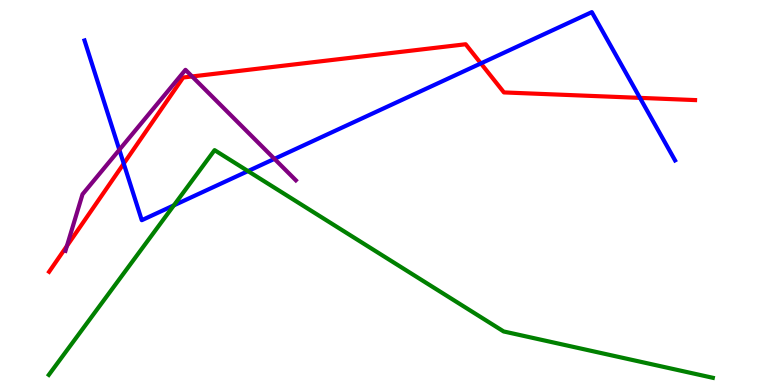[{'lines': ['blue', 'red'], 'intersections': [{'x': 1.6, 'y': 5.75}, {'x': 6.2, 'y': 8.35}, {'x': 8.26, 'y': 7.46}]}, {'lines': ['green', 'red'], 'intersections': []}, {'lines': ['purple', 'red'], 'intersections': [{'x': 0.864, 'y': 3.61}, {'x': 2.48, 'y': 8.01}]}, {'lines': ['blue', 'green'], 'intersections': [{'x': 2.24, 'y': 4.67}, {'x': 3.2, 'y': 5.56}]}, {'lines': ['blue', 'purple'], 'intersections': [{'x': 1.54, 'y': 6.11}, {'x': 3.54, 'y': 5.87}]}, {'lines': ['green', 'purple'], 'intersections': []}]